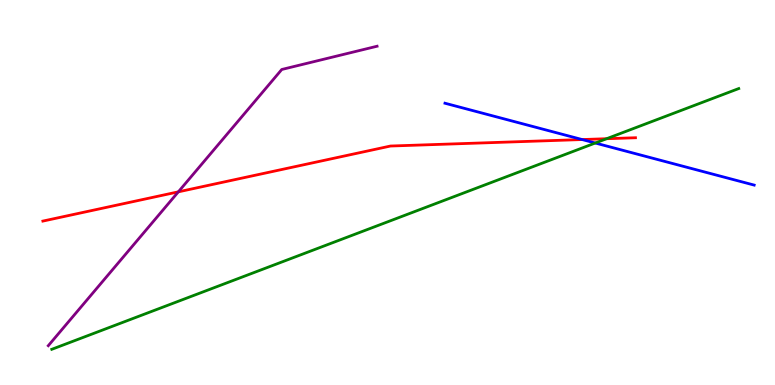[{'lines': ['blue', 'red'], 'intersections': [{'x': 7.51, 'y': 6.38}]}, {'lines': ['green', 'red'], 'intersections': [{'x': 7.83, 'y': 6.4}]}, {'lines': ['purple', 'red'], 'intersections': [{'x': 2.3, 'y': 5.02}]}, {'lines': ['blue', 'green'], 'intersections': [{'x': 7.68, 'y': 6.29}]}, {'lines': ['blue', 'purple'], 'intersections': []}, {'lines': ['green', 'purple'], 'intersections': []}]